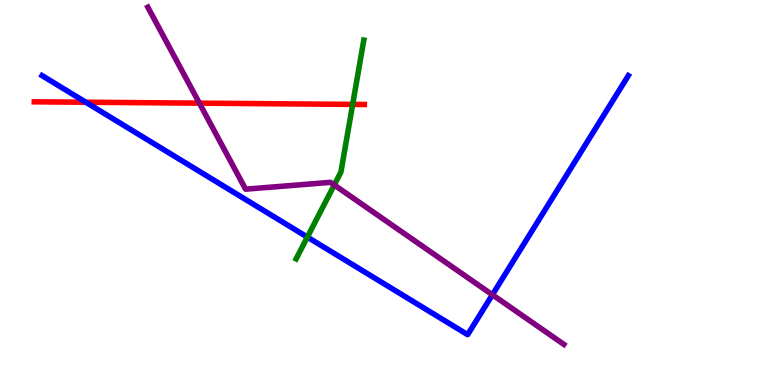[{'lines': ['blue', 'red'], 'intersections': [{'x': 1.11, 'y': 7.34}]}, {'lines': ['green', 'red'], 'intersections': [{'x': 4.55, 'y': 7.29}]}, {'lines': ['purple', 'red'], 'intersections': [{'x': 2.57, 'y': 7.32}]}, {'lines': ['blue', 'green'], 'intersections': [{'x': 3.97, 'y': 3.84}]}, {'lines': ['blue', 'purple'], 'intersections': [{'x': 6.35, 'y': 2.34}]}, {'lines': ['green', 'purple'], 'intersections': [{'x': 4.31, 'y': 5.2}]}]